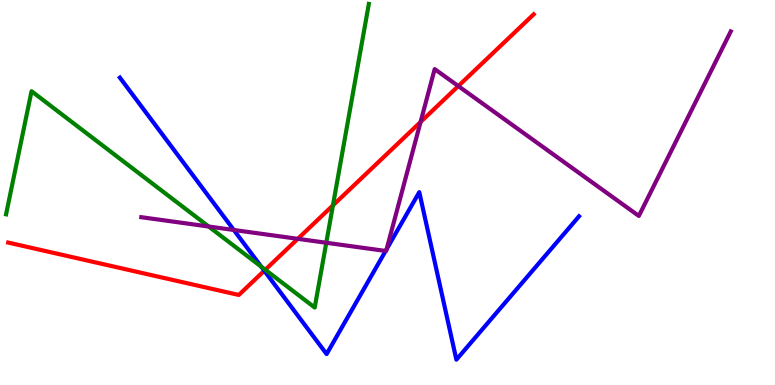[{'lines': ['blue', 'red'], 'intersections': [{'x': 3.41, 'y': 2.97}]}, {'lines': ['green', 'red'], 'intersections': [{'x': 3.42, 'y': 2.99}, {'x': 4.3, 'y': 4.67}]}, {'lines': ['purple', 'red'], 'intersections': [{'x': 3.84, 'y': 3.8}, {'x': 5.43, 'y': 6.83}, {'x': 5.91, 'y': 7.76}]}, {'lines': ['blue', 'green'], 'intersections': [{'x': 3.37, 'y': 3.07}]}, {'lines': ['blue', 'purple'], 'intersections': [{'x': 3.02, 'y': 4.03}, {'x': 4.98, 'y': 3.48}, {'x': 4.99, 'y': 3.53}]}, {'lines': ['green', 'purple'], 'intersections': [{'x': 2.69, 'y': 4.12}, {'x': 4.21, 'y': 3.69}]}]